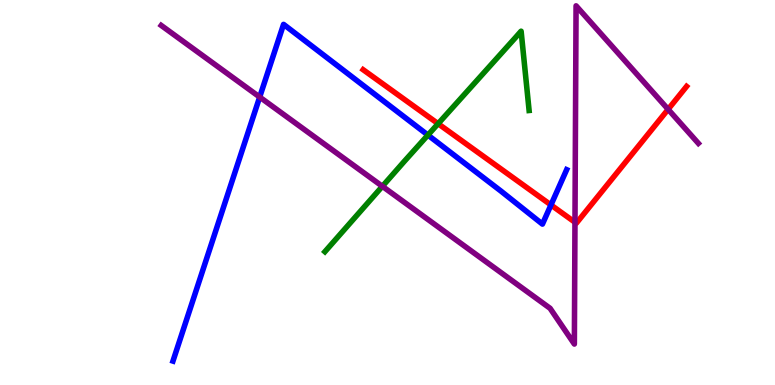[{'lines': ['blue', 'red'], 'intersections': [{'x': 7.11, 'y': 4.68}]}, {'lines': ['green', 'red'], 'intersections': [{'x': 5.65, 'y': 6.79}]}, {'lines': ['purple', 'red'], 'intersections': [{'x': 7.42, 'y': 4.23}, {'x': 8.62, 'y': 7.16}]}, {'lines': ['blue', 'green'], 'intersections': [{'x': 5.52, 'y': 6.49}]}, {'lines': ['blue', 'purple'], 'intersections': [{'x': 3.35, 'y': 7.48}]}, {'lines': ['green', 'purple'], 'intersections': [{'x': 4.93, 'y': 5.16}]}]